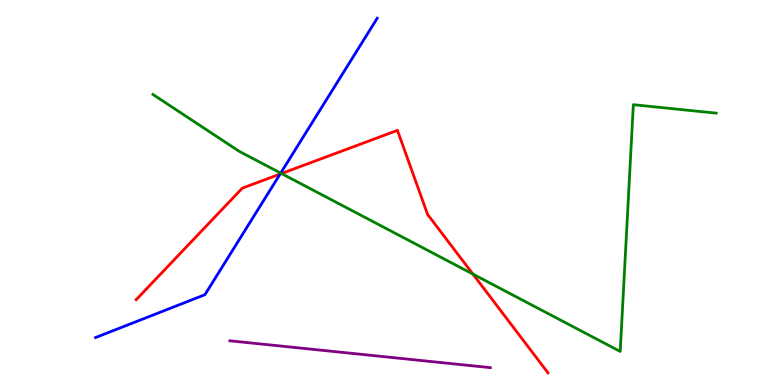[{'lines': ['blue', 'red'], 'intersections': [{'x': 3.61, 'y': 5.48}]}, {'lines': ['green', 'red'], 'intersections': [{'x': 3.63, 'y': 5.49}, {'x': 6.1, 'y': 2.88}]}, {'lines': ['purple', 'red'], 'intersections': []}, {'lines': ['blue', 'green'], 'intersections': [{'x': 3.62, 'y': 5.5}]}, {'lines': ['blue', 'purple'], 'intersections': []}, {'lines': ['green', 'purple'], 'intersections': []}]